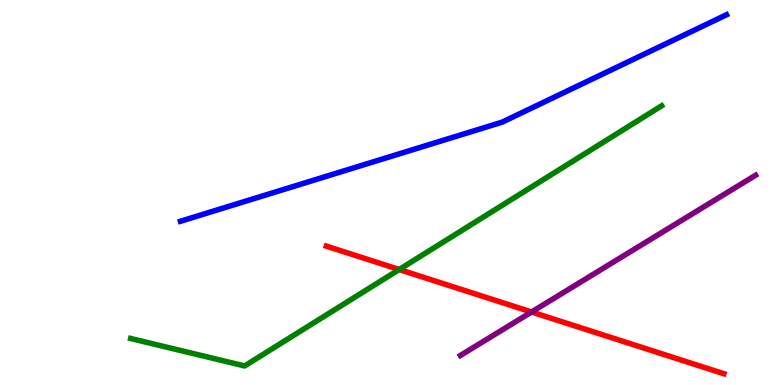[{'lines': ['blue', 'red'], 'intersections': []}, {'lines': ['green', 'red'], 'intersections': [{'x': 5.15, 'y': 3.0}]}, {'lines': ['purple', 'red'], 'intersections': [{'x': 6.86, 'y': 1.9}]}, {'lines': ['blue', 'green'], 'intersections': []}, {'lines': ['blue', 'purple'], 'intersections': []}, {'lines': ['green', 'purple'], 'intersections': []}]